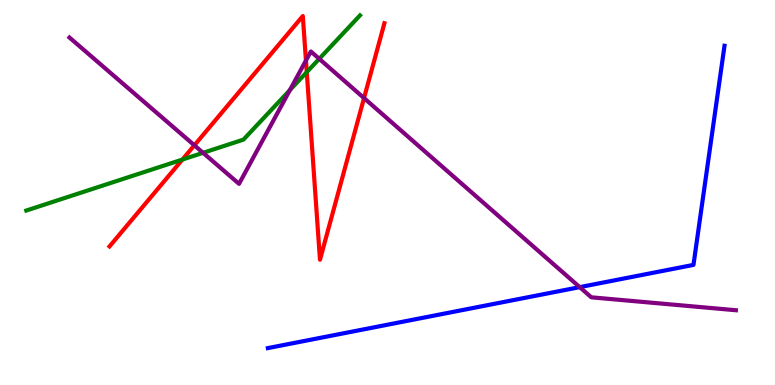[{'lines': ['blue', 'red'], 'intersections': []}, {'lines': ['green', 'red'], 'intersections': [{'x': 2.35, 'y': 5.86}, {'x': 3.96, 'y': 8.13}]}, {'lines': ['purple', 'red'], 'intersections': [{'x': 2.51, 'y': 6.23}, {'x': 3.95, 'y': 8.43}, {'x': 4.7, 'y': 7.45}]}, {'lines': ['blue', 'green'], 'intersections': []}, {'lines': ['blue', 'purple'], 'intersections': [{'x': 7.48, 'y': 2.54}]}, {'lines': ['green', 'purple'], 'intersections': [{'x': 2.62, 'y': 6.03}, {'x': 3.74, 'y': 7.66}, {'x': 4.12, 'y': 8.47}]}]